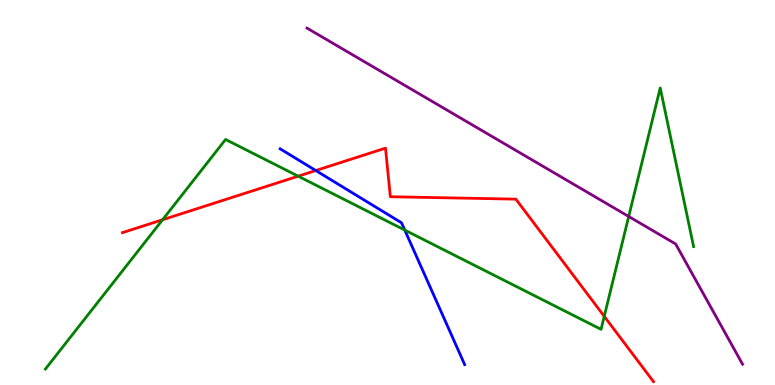[{'lines': ['blue', 'red'], 'intersections': [{'x': 4.07, 'y': 5.57}]}, {'lines': ['green', 'red'], 'intersections': [{'x': 2.1, 'y': 4.29}, {'x': 3.85, 'y': 5.42}, {'x': 7.8, 'y': 1.78}]}, {'lines': ['purple', 'red'], 'intersections': []}, {'lines': ['blue', 'green'], 'intersections': [{'x': 5.22, 'y': 4.02}]}, {'lines': ['blue', 'purple'], 'intersections': []}, {'lines': ['green', 'purple'], 'intersections': [{'x': 8.11, 'y': 4.38}]}]